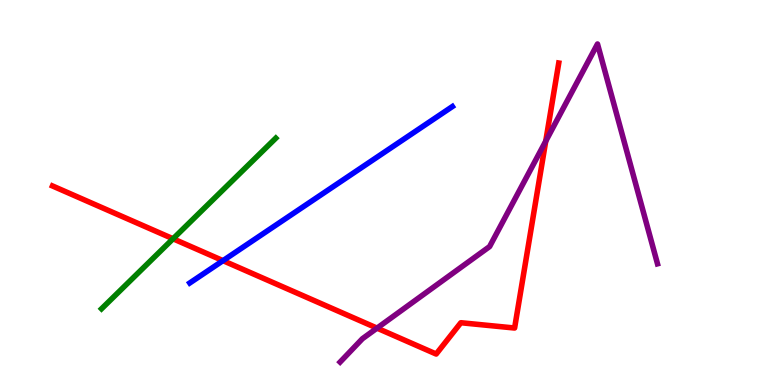[{'lines': ['blue', 'red'], 'intersections': [{'x': 2.88, 'y': 3.23}]}, {'lines': ['green', 'red'], 'intersections': [{'x': 2.23, 'y': 3.8}]}, {'lines': ['purple', 'red'], 'intersections': [{'x': 4.86, 'y': 1.48}, {'x': 7.04, 'y': 6.33}]}, {'lines': ['blue', 'green'], 'intersections': []}, {'lines': ['blue', 'purple'], 'intersections': []}, {'lines': ['green', 'purple'], 'intersections': []}]